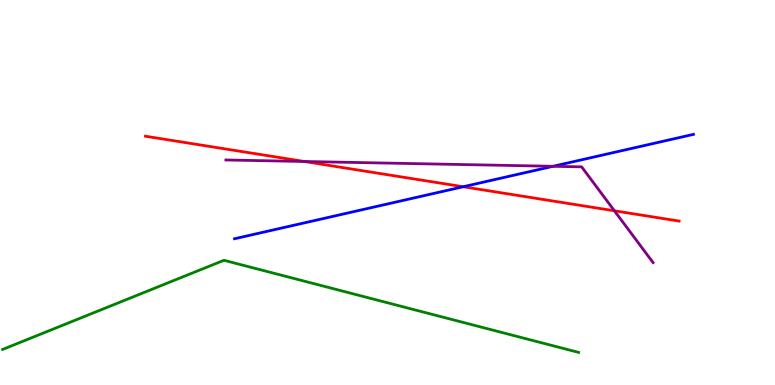[{'lines': ['blue', 'red'], 'intersections': [{'x': 5.98, 'y': 5.15}]}, {'lines': ['green', 'red'], 'intersections': []}, {'lines': ['purple', 'red'], 'intersections': [{'x': 3.93, 'y': 5.81}, {'x': 7.93, 'y': 4.52}]}, {'lines': ['blue', 'green'], 'intersections': []}, {'lines': ['blue', 'purple'], 'intersections': [{'x': 7.14, 'y': 5.68}]}, {'lines': ['green', 'purple'], 'intersections': []}]